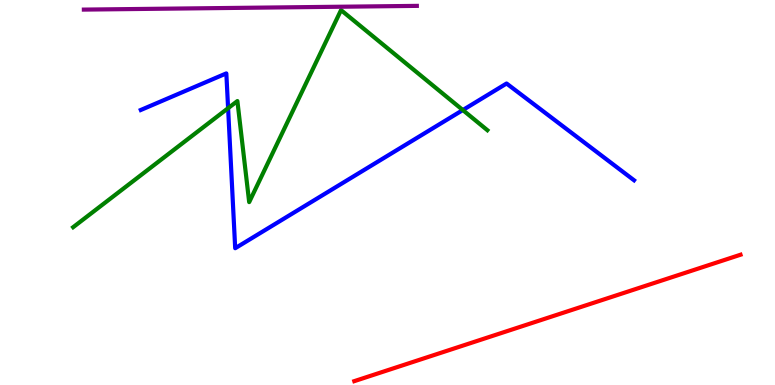[{'lines': ['blue', 'red'], 'intersections': []}, {'lines': ['green', 'red'], 'intersections': []}, {'lines': ['purple', 'red'], 'intersections': []}, {'lines': ['blue', 'green'], 'intersections': [{'x': 2.94, 'y': 7.19}, {'x': 5.97, 'y': 7.14}]}, {'lines': ['blue', 'purple'], 'intersections': []}, {'lines': ['green', 'purple'], 'intersections': []}]